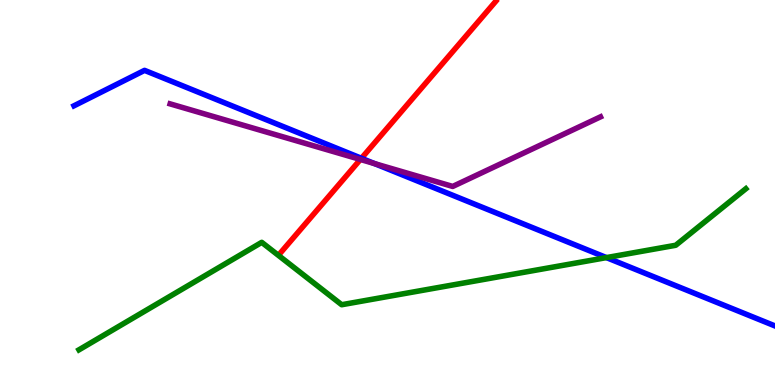[{'lines': ['blue', 'red'], 'intersections': [{'x': 4.66, 'y': 5.89}]}, {'lines': ['green', 'red'], 'intersections': []}, {'lines': ['purple', 'red'], 'intersections': [{'x': 4.65, 'y': 5.86}]}, {'lines': ['blue', 'green'], 'intersections': [{'x': 7.83, 'y': 3.31}]}, {'lines': ['blue', 'purple'], 'intersections': [{'x': 4.83, 'y': 5.75}]}, {'lines': ['green', 'purple'], 'intersections': []}]